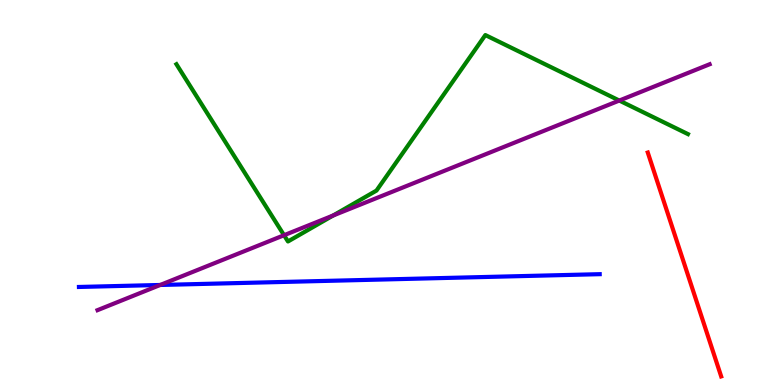[{'lines': ['blue', 'red'], 'intersections': []}, {'lines': ['green', 'red'], 'intersections': []}, {'lines': ['purple', 'red'], 'intersections': []}, {'lines': ['blue', 'green'], 'intersections': []}, {'lines': ['blue', 'purple'], 'intersections': [{'x': 2.07, 'y': 2.6}]}, {'lines': ['green', 'purple'], 'intersections': [{'x': 3.67, 'y': 3.89}, {'x': 4.3, 'y': 4.4}, {'x': 7.99, 'y': 7.39}]}]